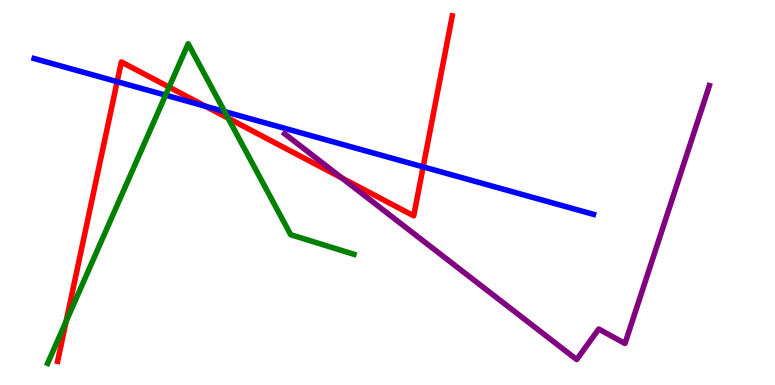[{'lines': ['blue', 'red'], 'intersections': [{'x': 1.51, 'y': 7.88}, {'x': 2.65, 'y': 7.24}, {'x': 5.46, 'y': 5.67}]}, {'lines': ['green', 'red'], 'intersections': [{'x': 0.853, 'y': 1.66}, {'x': 2.18, 'y': 7.74}, {'x': 2.94, 'y': 6.93}]}, {'lines': ['purple', 'red'], 'intersections': [{'x': 4.41, 'y': 5.38}]}, {'lines': ['blue', 'green'], 'intersections': [{'x': 2.14, 'y': 7.53}, {'x': 2.9, 'y': 7.1}]}, {'lines': ['blue', 'purple'], 'intersections': []}, {'lines': ['green', 'purple'], 'intersections': []}]